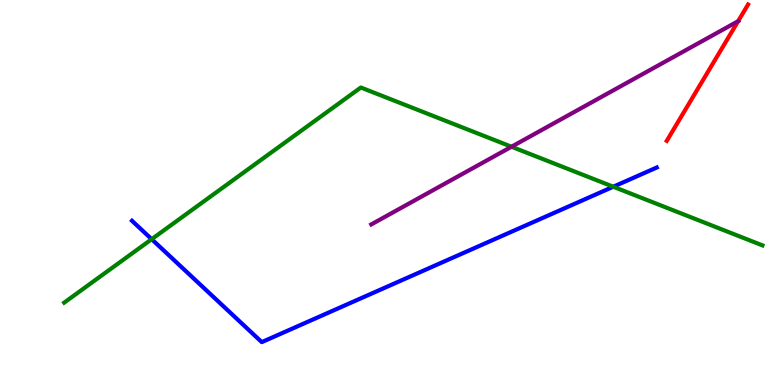[{'lines': ['blue', 'red'], 'intersections': []}, {'lines': ['green', 'red'], 'intersections': []}, {'lines': ['purple', 'red'], 'intersections': [{'x': 9.52, 'y': 9.45}]}, {'lines': ['blue', 'green'], 'intersections': [{'x': 1.96, 'y': 3.79}, {'x': 7.91, 'y': 5.15}]}, {'lines': ['blue', 'purple'], 'intersections': []}, {'lines': ['green', 'purple'], 'intersections': [{'x': 6.6, 'y': 6.19}]}]